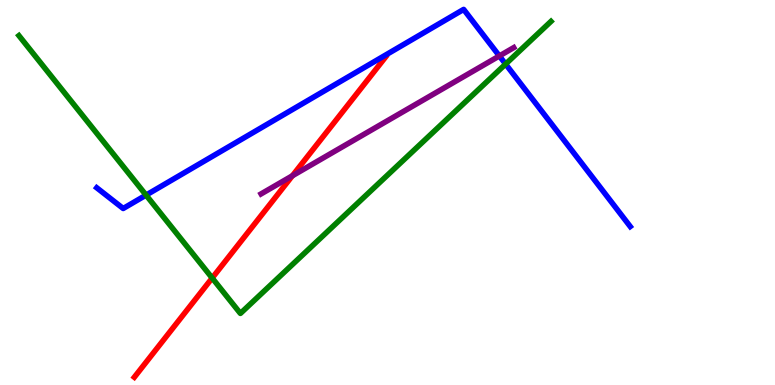[{'lines': ['blue', 'red'], 'intersections': []}, {'lines': ['green', 'red'], 'intersections': [{'x': 2.74, 'y': 2.78}]}, {'lines': ['purple', 'red'], 'intersections': [{'x': 3.77, 'y': 5.43}]}, {'lines': ['blue', 'green'], 'intersections': [{'x': 1.88, 'y': 4.93}, {'x': 6.52, 'y': 8.34}]}, {'lines': ['blue', 'purple'], 'intersections': [{'x': 6.44, 'y': 8.55}]}, {'lines': ['green', 'purple'], 'intersections': []}]